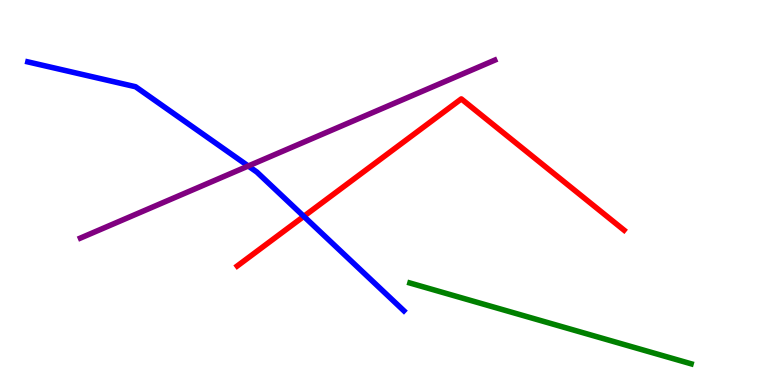[{'lines': ['blue', 'red'], 'intersections': [{'x': 3.92, 'y': 4.38}]}, {'lines': ['green', 'red'], 'intersections': []}, {'lines': ['purple', 'red'], 'intersections': []}, {'lines': ['blue', 'green'], 'intersections': []}, {'lines': ['blue', 'purple'], 'intersections': [{'x': 3.2, 'y': 5.69}]}, {'lines': ['green', 'purple'], 'intersections': []}]